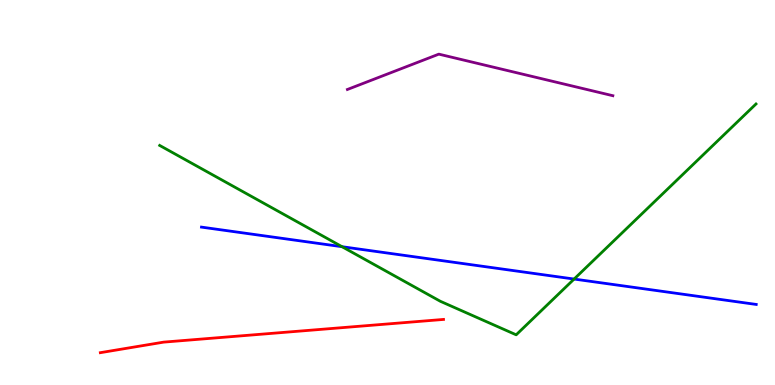[{'lines': ['blue', 'red'], 'intersections': []}, {'lines': ['green', 'red'], 'intersections': []}, {'lines': ['purple', 'red'], 'intersections': []}, {'lines': ['blue', 'green'], 'intersections': [{'x': 4.41, 'y': 3.59}, {'x': 7.41, 'y': 2.75}]}, {'lines': ['blue', 'purple'], 'intersections': []}, {'lines': ['green', 'purple'], 'intersections': []}]